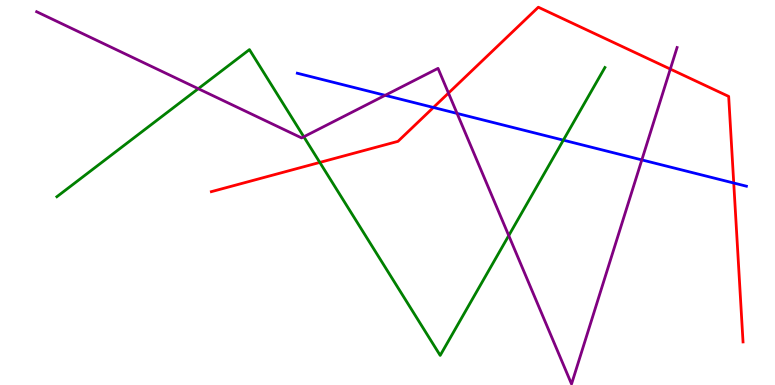[{'lines': ['blue', 'red'], 'intersections': [{'x': 5.59, 'y': 7.21}, {'x': 9.47, 'y': 5.25}]}, {'lines': ['green', 'red'], 'intersections': [{'x': 4.13, 'y': 5.78}]}, {'lines': ['purple', 'red'], 'intersections': [{'x': 5.79, 'y': 7.58}, {'x': 8.65, 'y': 8.21}]}, {'lines': ['blue', 'green'], 'intersections': [{'x': 7.27, 'y': 6.36}]}, {'lines': ['blue', 'purple'], 'intersections': [{'x': 4.97, 'y': 7.52}, {'x': 5.9, 'y': 7.05}, {'x': 8.28, 'y': 5.85}]}, {'lines': ['green', 'purple'], 'intersections': [{'x': 2.56, 'y': 7.7}, {'x': 3.92, 'y': 6.45}, {'x': 6.56, 'y': 3.88}]}]